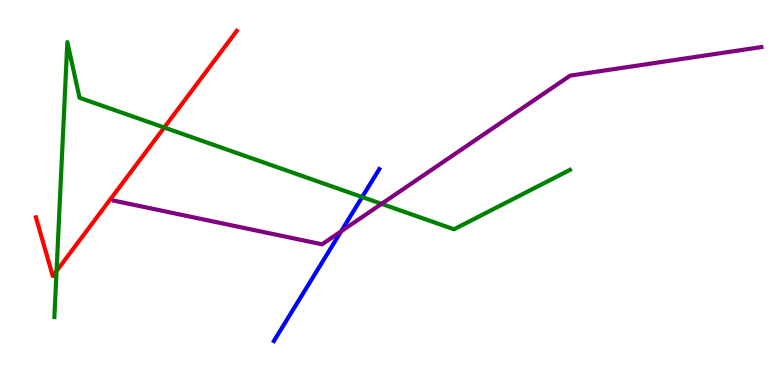[{'lines': ['blue', 'red'], 'intersections': []}, {'lines': ['green', 'red'], 'intersections': [{'x': 0.73, 'y': 2.96}, {'x': 2.12, 'y': 6.69}]}, {'lines': ['purple', 'red'], 'intersections': []}, {'lines': ['blue', 'green'], 'intersections': [{'x': 4.67, 'y': 4.88}]}, {'lines': ['blue', 'purple'], 'intersections': [{'x': 4.4, 'y': 3.99}]}, {'lines': ['green', 'purple'], 'intersections': [{'x': 4.92, 'y': 4.71}]}]